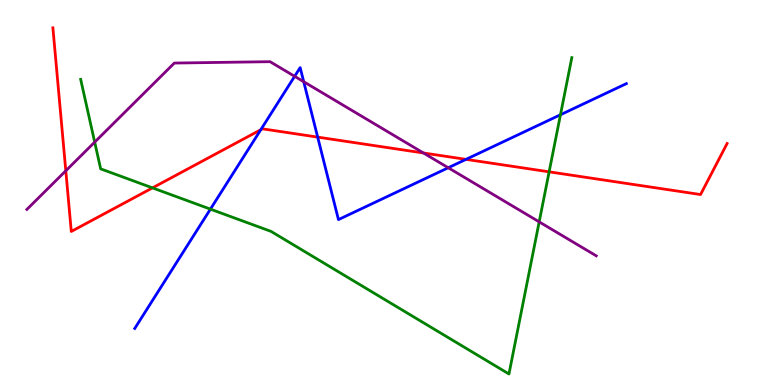[{'lines': ['blue', 'red'], 'intersections': [{'x': 3.36, 'y': 6.63}, {'x': 4.1, 'y': 6.44}, {'x': 6.01, 'y': 5.86}]}, {'lines': ['green', 'red'], 'intersections': [{'x': 1.97, 'y': 5.12}, {'x': 7.09, 'y': 5.54}]}, {'lines': ['purple', 'red'], 'intersections': [{'x': 0.849, 'y': 5.56}, {'x': 5.46, 'y': 6.03}]}, {'lines': ['blue', 'green'], 'intersections': [{'x': 2.72, 'y': 4.57}, {'x': 7.23, 'y': 7.02}]}, {'lines': ['blue', 'purple'], 'intersections': [{'x': 3.8, 'y': 8.02}, {'x': 3.92, 'y': 7.88}, {'x': 5.78, 'y': 5.64}]}, {'lines': ['green', 'purple'], 'intersections': [{'x': 1.22, 'y': 6.31}, {'x': 6.96, 'y': 4.24}]}]